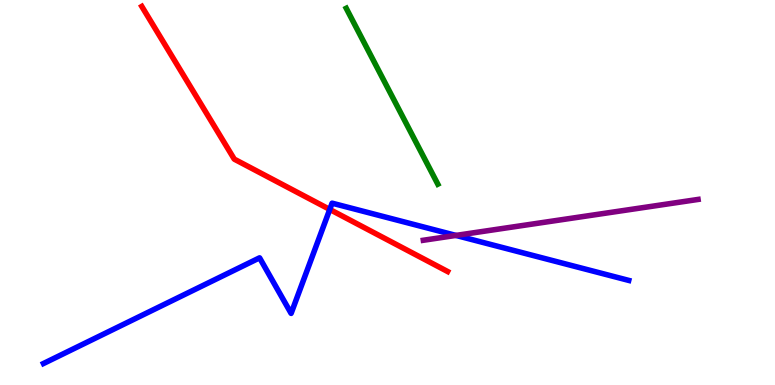[{'lines': ['blue', 'red'], 'intersections': [{'x': 4.26, 'y': 4.56}]}, {'lines': ['green', 'red'], 'intersections': []}, {'lines': ['purple', 'red'], 'intersections': []}, {'lines': ['blue', 'green'], 'intersections': []}, {'lines': ['blue', 'purple'], 'intersections': [{'x': 5.88, 'y': 3.89}]}, {'lines': ['green', 'purple'], 'intersections': []}]